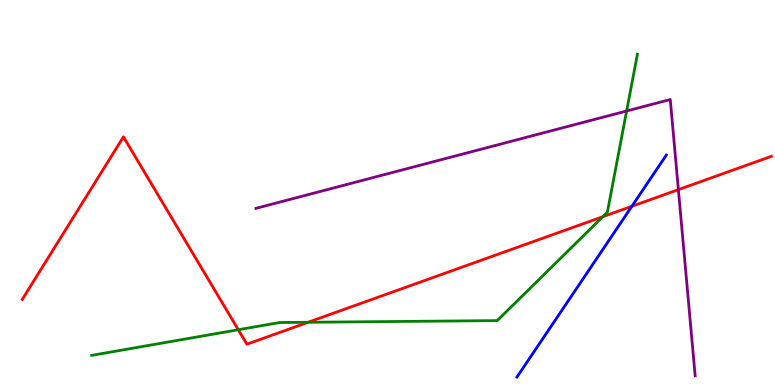[{'lines': ['blue', 'red'], 'intersections': [{'x': 8.15, 'y': 4.64}]}, {'lines': ['green', 'red'], 'intersections': [{'x': 3.07, 'y': 1.44}, {'x': 3.98, 'y': 1.63}, {'x': 7.78, 'y': 4.37}]}, {'lines': ['purple', 'red'], 'intersections': [{'x': 8.75, 'y': 5.07}]}, {'lines': ['blue', 'green'], 'intersections': []}, {'lines': ['blue', 'purple'], 'intersections': []}, {'lines': ['green', 'purple'], 'intersections': [{'x': 8.09, 'y': 7.12}]}]